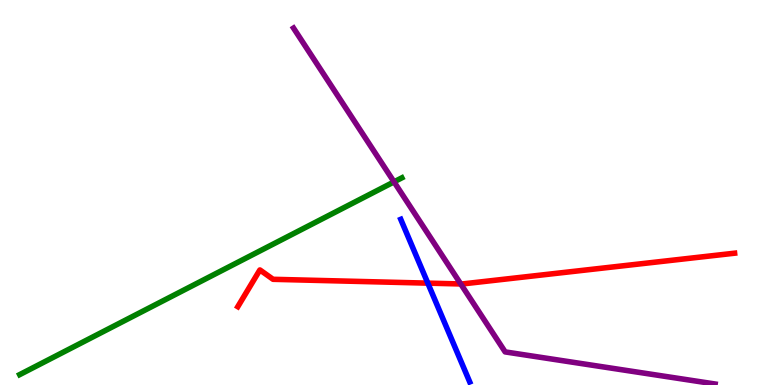[{'lines': ['blue', 'red'], 'intersections': [{'x': 5.52, 'y': 2.65}]}, {'lines': ['green', 'red'], 'intersections': []}, {'lines': ['purple', 'red'], 'intersections': [{'x': 5.95, 'y': 2.62}]}, {'lines': ['blue', 'green'], 'intersections': []}, {'lines': ['blue', 'purple'], 'intersections': []}, {'lines': ['green', 'purple'], 'intersections': [{'x': 5.08, 'y': 5.28}]}]